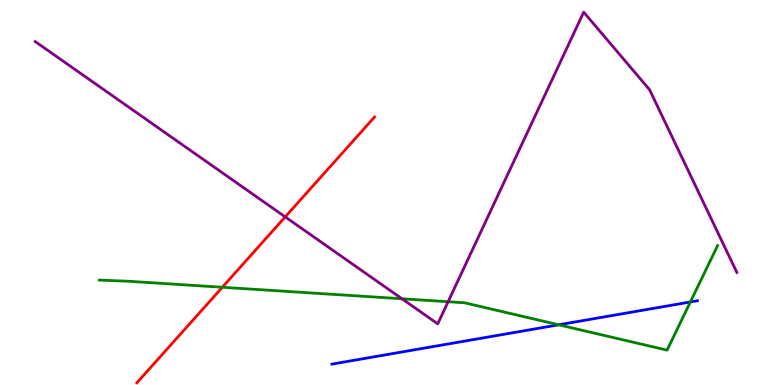[{'lines': ['blue', 'red'], 'intersections': []}, {'lines': ['green', 'red'], 'intersections': [{'x': 2.87, 'y': 2.54}]}, {'lines': ['purple', 'red'], 'intersections': [{'x': 3.68, 'y': 4.37}]}, {'lines': ['blue', 'green'], 'intersections': [{'x': 7.21, 'y': 1.56}, {'x': 8.91, 'y': 2.16}]}, {'lines': ['blue', 'purple'], 'intersections': []}, {'lines': ['green', 'purple'], 'intersections': [{'x': 5.19, 'y': 2.24}, {'x': 5.78, 'y': 2.16}]}]